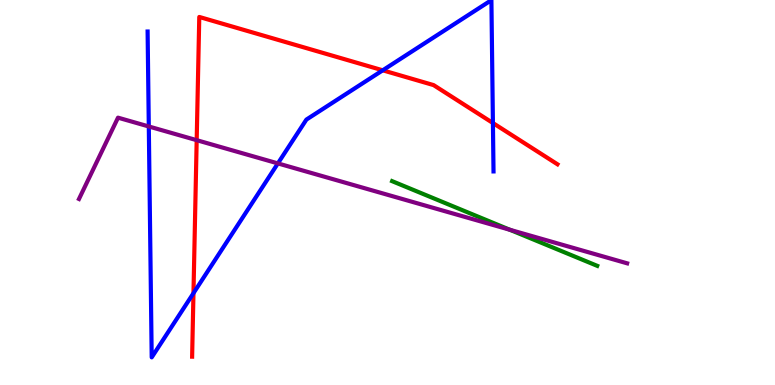[{'lines': ['blue', 'red'], 'intersections': [{'x': 2.5, 'y': 2.38}, {'x': 4.94, 'y': 8.17}, {'x': 6.36, 'y': 6.8}]}, {'lines': ['green', 'red'], 'intersections': []}, {'lines': ['purple', 'red'], 'intersections': [{'x': 2.54, 'y': 6.36}]}, {'lines': ['blue', 'green'], 'intersections': []}, {'lines': ['blue', 'purple'], 'intersections': [{'x': 1.92, 'y': 6.71}, {'x': 3.59, 'y': 5.76}]}, {'lines': ['green', 'purple'], 'intersections': [{'x': 6.58, 'y': 4.03}]}]